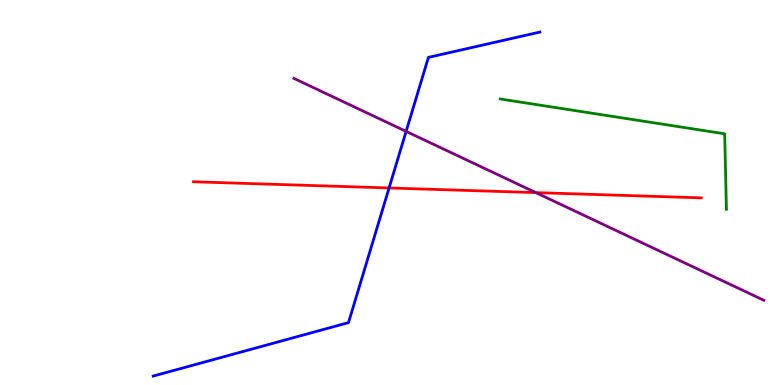[{'lines': ['blue', 'red'], 'intersections': [{'x': 5.02, 'y': 5.12}]}, {'lines': ['green', 'red'], 'intersections': []}, {'lines': ['purple', 'red'], 'intersections': [{'x': 6.91, 'y': 5.0}]}, {'lines': ['blue', 'green'], 'intersections': []}, {'lines': ['blue', 'purple'], 'intersections': [{'x': 5.24, 'y': 6.59}]}, {'lines': ['green', 'purple'], 'intersections': []}]